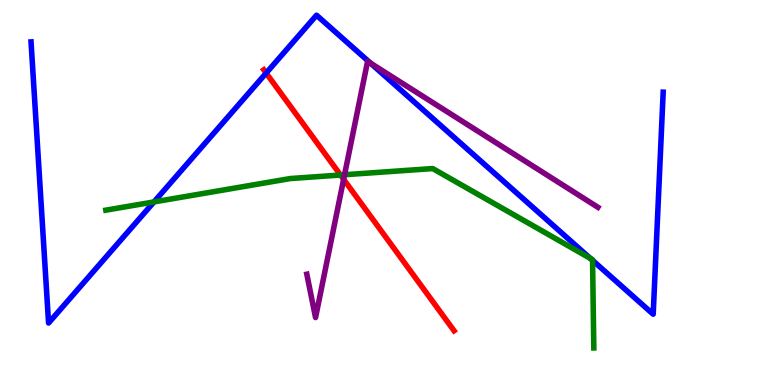[{'lines': ['blue', 'red'], 'intersections': [{'x': 3.43, 'y': 8.1}]}, {'lines': ['green', 'red'], 'intersections': [{'x': 4.39, 'y': 5.45}]}, {'lines': ['purple', 'red'], 'intersections': [{'x': 4.43, 'y': 5.34}]}, {'lines': ['blue', 'green'], 'intersections': [{'x': 1.99, 'y': 4.76}, {'x': 7.62, 'y': 3.29}, {'x': 7.65, 'y': 3.24}]}, {'lines': ['blue', 'purple'], 'intersections': [{'x': 4.78, 'y': 8.36}]}, {'lines': ['green', 'purple'], 'intersections': [{'x': 4.45, 'y': 5.46}]}]